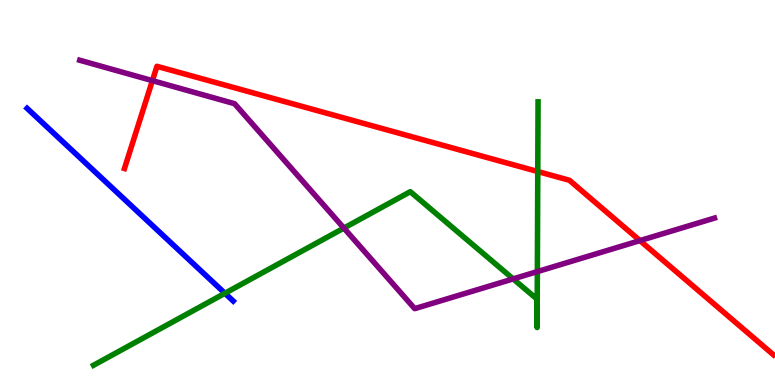[{'lines': ['blue', 'red'], 'intersections': []}, {'lines': ['green', 'red'], 'intersections': [{'x': 6.94, 'y': 5.54}]}, {'lines': ['purple', 'red'], 'intersections': [{'x': 1.97, 'y': 7.91}, {'x': 8.26, 'y': 3.75}]}, {'lines': ['blue', 'green'], 'intersections': [{'x': 2.9, 'y': 2.38}]}, {'lines': ['blue', 'purple'], 'intersections': []}, {'lines': ['green', 'purple'], 'intersections': [{'x': 4.44, 'y': 4.08}, {'x': 6.62, 'y': 2.76}, {'x': 6.93, 'y': 2.95}]}]